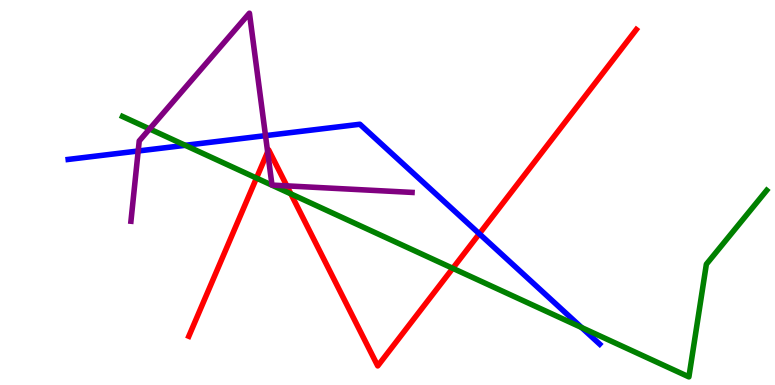[{'lines': ['blue', 'red'], 'intersections': [{'x': 6.18, 'y': 3.93}]}, {'lines': ['green', 'red'], 'intersections': [{'x': 3.31, 'y': 5.37}, {'x': 3.75, 'y': 4.96}, {'x': 5.84, 'y': 3.03}]}, {'lines': ['purple', 'red'], 'intersections': [{'x': 3.45, 'y': 6.05}, {'x': 3.7, 'y': 5.17}]}, {'lines': ['blue', 'green'], 'intersections': [{'x': 2.39, 'y': 6.23}, {'x': 7.5, 'y': 1.49}]}, {'lines': ['blue', 'purple'], 'intersections': [{'x': 1.78, 'y': 6.08}, {'x': 3.43, 'y': 6.48}]}, {'lines': ['green', 'purple'], 'intersections': [{'x': 1.93, 'y': 6.65}]}]